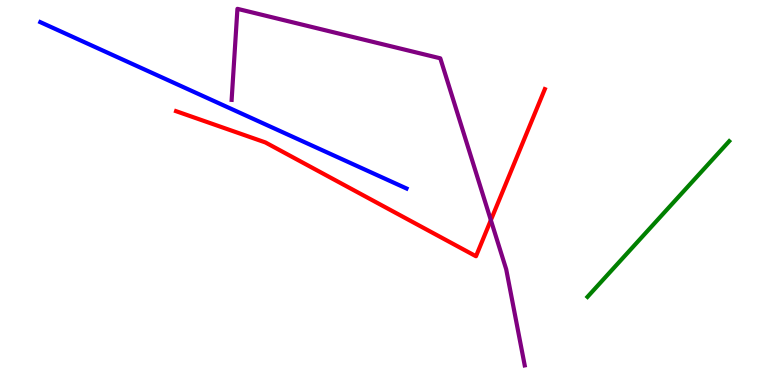[{'lines': ['blue', 'red'], 'intersections': []}, {'lines': ['green', 'red'], 'intersections': []}, {'lines': ['purple', 'red'], 'intersections': [{'x': 6.33, 'y': 4.28}]}, {'lines': ['blue', 'green'], 'intersections': []}, {'lines': ['blue', 'purple'], 'intersections': []}, {'lines': ['green', 'purple'], 'intersections': []}]